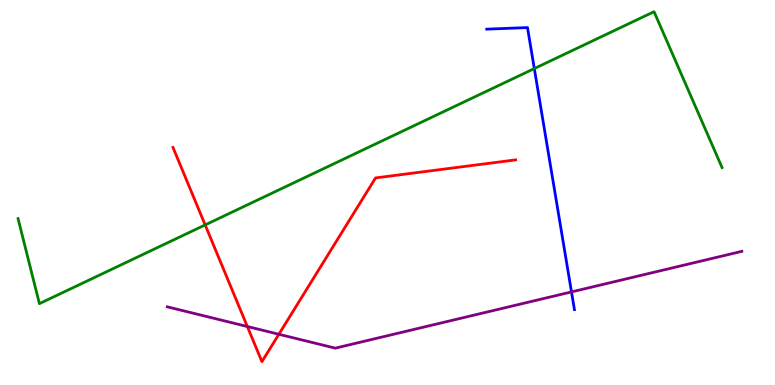[{'lines': ['blue', 'red'], 'intersections': []}, {'lines': ['green', 'red'], 'intersections': [{'x': 2.65, 'y': 4.16}]}, {'lines': ['purple', 'red'], 'intersections': [{'x': 3.19, 'y': 1.52}, {'x': 3.6, 'y': 1.32}]}, {'lines': ['blue', 'green'], 'intersections': [{'x': 6.89, 'y': 8.22}]}, {'lines': ['blue', 'purple'], 'intersections': [{'x': 7.37, 'y': 2.42}]}, {'lines': ['green', 'purple'], 'intersections': []}]